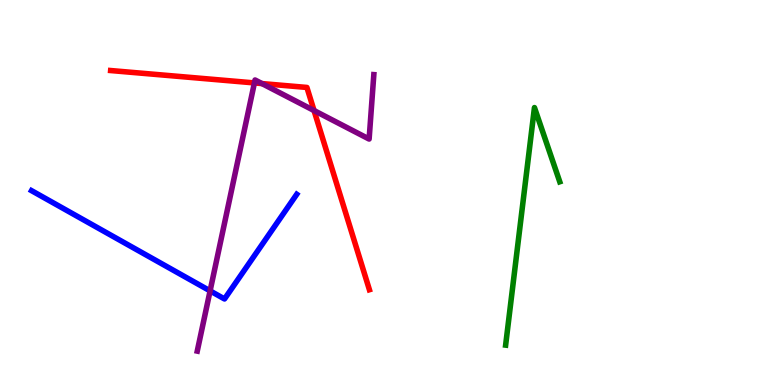[{'lines': ['blue', 'red'], 'intersections': []}, {'lines': ['green', 'red'], 'intersections': []}, {'lines': ['purple', 'red'], 'intersections': [{'x': 3.28, 'y': 7.85}, {'x': 3.38, 'y': 7.83}, {'x': 4.05, 'y': 7.13}]}, {'lines': ['blue', 'green'], 'intersections': []}, {'lines': ['blue', 'purple'], 'intersections': [{'x': 2.71, 'y': 2.44}]}, {'lines': ['green', 'purple'], 'intersections': []}]